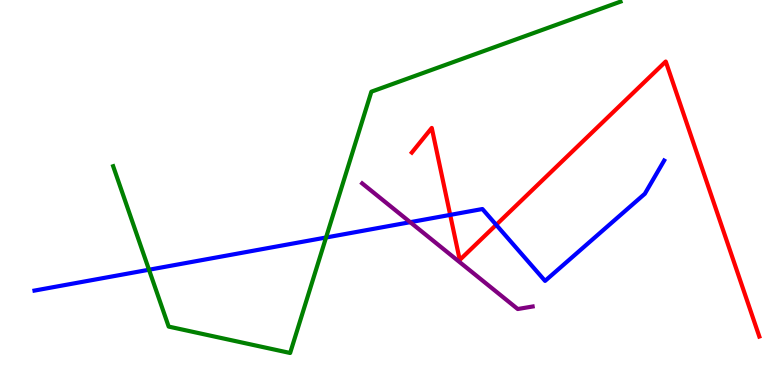[{'lines': ['blue', 'red'], 'intersections': [{'x': 5.81, 'y': 4.42}, {'x': 6.4, 'y': 4.16}]}, {'lines': ['green', 'red'], 'intersections': []}, {'lines': ['purple', 'red'], 'intersections': []}, {'lines': ['blue', 'green'], 'intersections': [{'x': 1.92, 'y': 2.99}, {'x': 4.21, 'y': 3.83}]}, {'lines': ['blue', 'purple'], 'intersections': [{'x': 5.29, 'y': 4.23}]}, {'lines': ['green', 'purple'], 'intersections': []}]